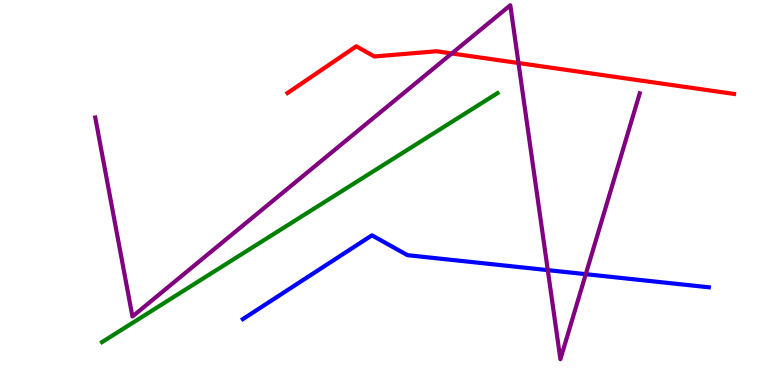[{'lines': ['blue', 'red'], 'intersections': []}, {'lines': ['green', 'red'], 'intersections': []}, {'lines': ['purple', 'red'], 'intersections': [{'x': 5.83, 'y': 8.61}, {'x': 6.69, 'y': 8.36}]}, {'lines': ['blue', 'green'], 'intersections': []}, {'lines': ['blue', 'purple'], 'intersections': [{'x': 7.07, 'y': 2.98}, {'x': 7.56, 'y': 2.88}]}, {'lines': ['green', 'purple'], 'intersections': []}]